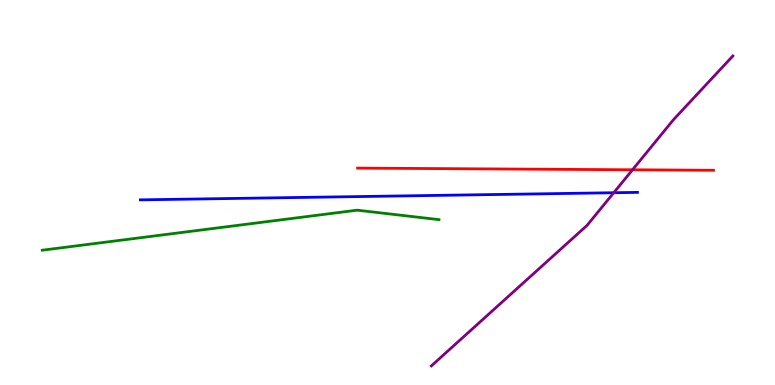[{'lines': ['blue', 'red'], 'intersections': []}, {'lines': ['green', 'red'], 'intersections': []}, {'lines': ['purple', 'red'], 'intersections': [{'x': 8.16, 'y': 5.59}]}, {'lines': ['blue', 'green'], 'intersections': []}, {'lines': ['blue', 'purple'], 'intersections': [{'x': 7.92, 'y': 4.99}]}, {'lines': ['green', 'purple'], 'intersections': []}]